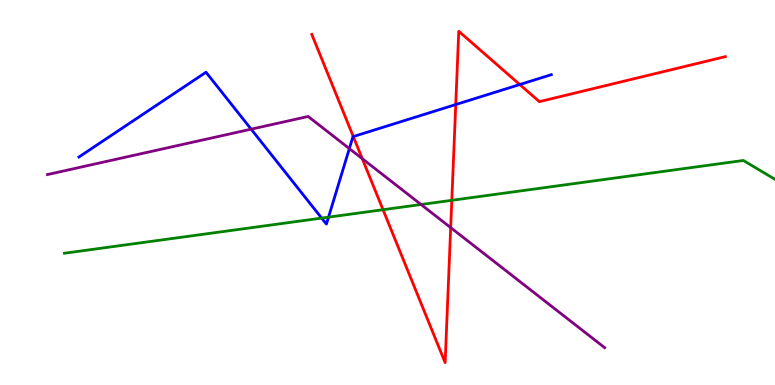[{'lines': ['blue', 'red'], 'intersections': [{'x': 4.56, 'y': 6.45}, {'x': 5.88, 'y': 7.28}, {'x': 6.71, 'y': 7.8}]}, {'lines': ['green', 'red'], 'intersections': [{'x': 4.94, 'y': 4.55}, {'x': 5.83, 'y': 4.8}]}, {'lines': ['purple', 'red'], 'intersections': [{'x': 4.67, 'y': 5.88}, {'x': 5.82, 'y': 4.09}]}, {'lines': ['blue', 'green'], 'intersections': [{'x': 4.15, 'y': 4.34}, {'x': 4.24, 'y': 4.36}]}, {'lines': ['blue', 'purple'], 'intersections': [{'x': 3.24, 'y': 6.64}, {'x': 4.51, 'y': 6.14}]}, {'lines': ['green', 'purple'], 'intersections': [{'x': 5.43, 'y': 4.69}]}]